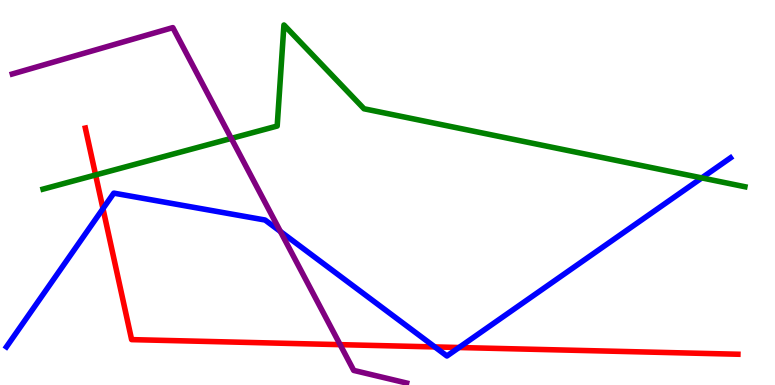[{'lines': ['blue', 'red'], 'intersections': [{'x': 1.33, 'y': 4.58}, {'x': 5.61, 'y': 0.989}, {'x': 5.92, 'y': 0.974}]}, {'lines': ['green', 'red'], 'intersections': [{'x': 1.23, 'y': 5.46}]}, {'lines': ['purple', 'red'], 'intersections': [{'x': 4.39, 'y': 1.05}]}, {'lines': ['blue', 'green'], 'intersections': [{'x': 9.06, 'y': 5.38}]}, {'lines': ['blue', 'purple'], 'intersections': [{'x': 3.62, 'y': 3.99}]}, {'lines': ['green', 'purple'], 'intersections': [{'x': 2.98, 'y': 6.41}]}]